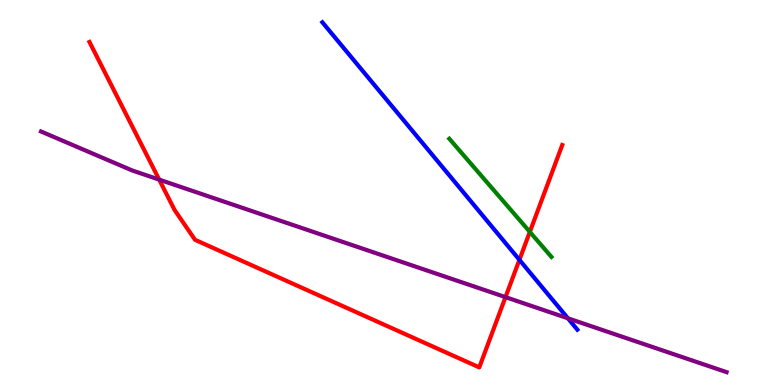[{'lines': ['blue', 'red'], 'intersections': [{'x': 6.7, 'y': 3.25}]}, {'lines': ['green', 'red'], 'intersections': [{'x': 6.84, 'y': 3.98}]}, {'lines': ['purple', 'red'], 'intersections': [{'x': 2.05, 'y': 5.33}, {'x': 6.52, 'y': 2.28}]}, {'lines': ['blue', 'green'], 'intersections': []}, {'lines': ['blue', 'purple'], 'intersections': [{'x': 7.33, 'y': 1.73}]}, {'lines': ['green', 'purple'], 'intersections': []}]